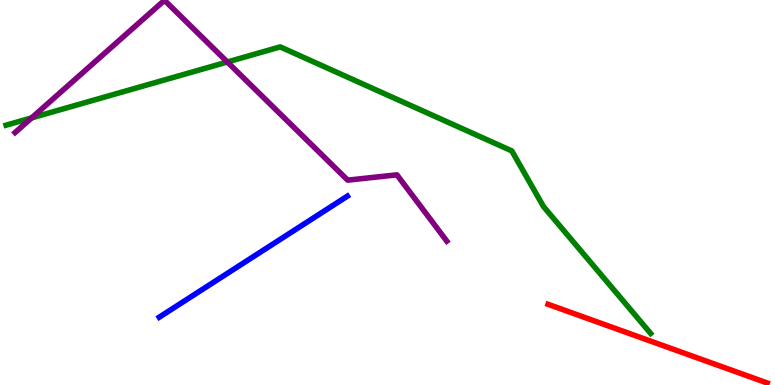[{'lines': ['blue', 'red'], 'intersections': []}, {'lines': ['green', 'red'], 'intersections': []}, {'lines': ['purple', 'red'], 'intersections': []}, {'lines': ['blue', 'green'], 'intersections': []}, {'lines': ['blue', 'purple'], 'intersections': []}, {'lines': ['green', 'purple'], 'intersections': [{'x': 0.408, 'y': 6.94}, {'x': 2.93, 'y': 8.39}]}]